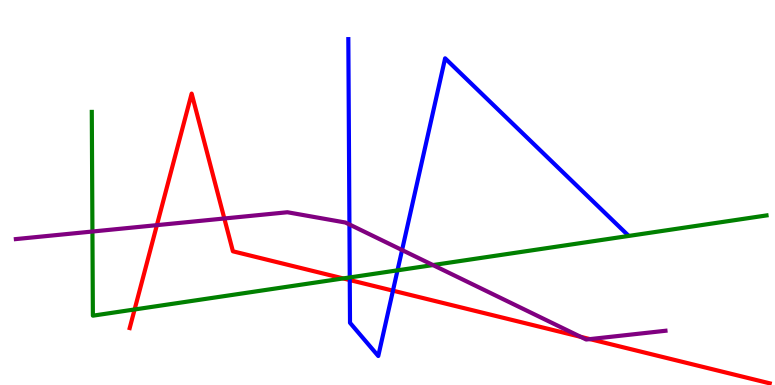[{'lines': ['blue', 'red'], 'intersections': [{'x': 4.51, 'y': 2.73}, {'x': 5.07, 'y': 2.45}]}, {'lines': ['green', 'red'], 'intersections': [{'x': 1.74, 'y': 1.96}, {'x': 4.43, 'y': 2.77}]}, {'lines': ['purple', 'red'], 'intersections': [{'x': 2.02, 'y': 4.15}, {'x': 2.89, 'y': 4.33}, {'x': 7.49, 'y': 1.25}, {'x': 7.61, 'y': 1.19}]}, {'lines': ['blue', 'green'], 'intersections': [{'x': 4.51, 'y': 2.79}, {'x': 5.13, 'y': 2.98}]}, {'lines': ['blue', 'purple'], 'intersections': [{'x': 4.51, 'y': 4.17}, {'x': 5.19, 'y': 3.51}]}, {'lines': ['green', 'purple'], 'intersections': [{'x': 1.19, 'y': 3.99}, {'x': 5.59, 'y': 3.12}]}]